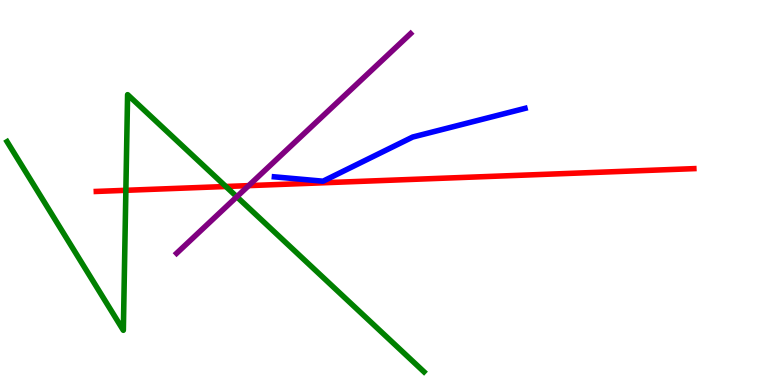[{'lines': ['blue', 'red'], 'intersections': []}, {'lines': ['green', 'red'], 'intersections': [{'x': 1.62, 'y': 5.06}, {'x': 2.91, 'y': 5.16}]}, {'lines': ['purple', 'red'], 'intersections': [{'x': 3.21, 'y': 5.18}]}, {'lines': ['blue', 'green'], 'intersections': []}, {'lines': ['blue', 'purple'], 'intersections': []}, {'lines': ['green', 'purple'], 'intersections': [{'x': 3.06, 'y': 4.89}]}]